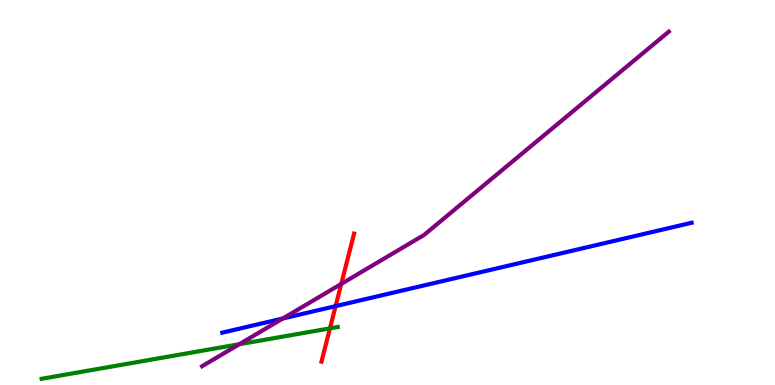[{'lines': ['blue', 'red'], 'intersections': [{'x': 4.33, 'y': 2.05}]}, {'lines': ['green', 'red'], 'intersections': [{'x': 4.26, 'y': 1.47}]}, {'lines': ['purple', 'red'], 'intersections': [{'x': 4.4, 'y': 2.63}]}, {'lines': ['blue', 'green'], 'intersections': []}, {'lines': ['blue', 'purple'], 'intersections': [{'x': 3.65, 'y': 1.73}]}, {'lines': ['green', 'purple'], 'intersections': [{'x': 3.09, 'y': 1.06}]}]